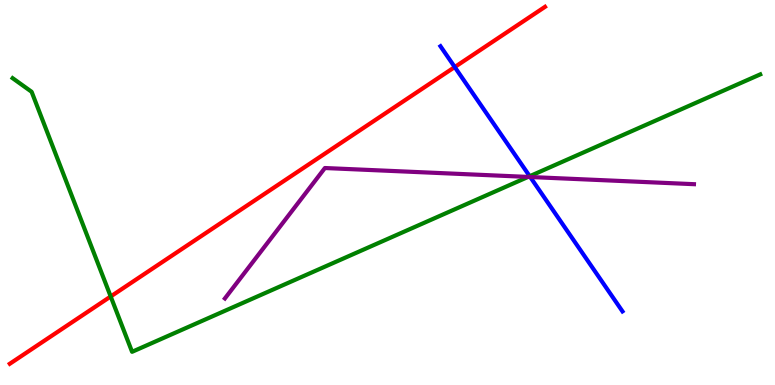[{'lines': ['blue', 'red'], 'intersections': [{'x': 5.87, 'y': 8.26}]}, {'lines': ['green', 'red'], 'intersections': [{'x': 1.43, 'y': 2.3}]}, {'lines': ['purple', 'red'], 'intersections': []}, {'lines': ['blue', 'green'], 'intersections': [{'x': 6.83, 'y': 5.42}]}, {'lines': ['blue', 'purple'], 'intersections': [{'x': 6.84, 'y': 5.4}]}, {'lines': ['green', 'purple'], 'intersections': [{'x': 6.81, 'y': 5.4}]}]